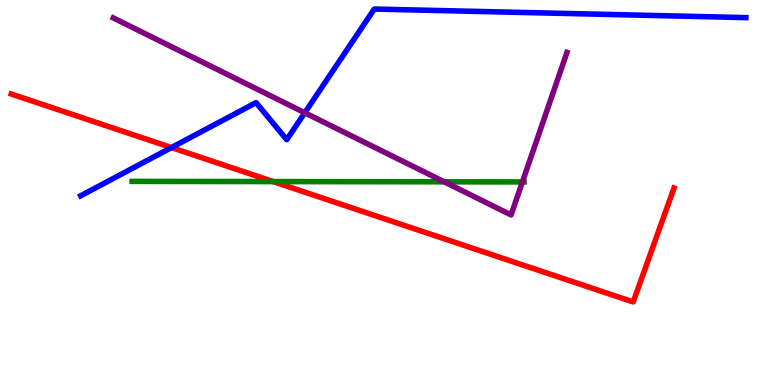[{'lines': ['blue', 'red'], 'intersections': [{'x': 2.21, 'y': 6.17}]}, {'lines': ['green', 'red'], 'intersections': [{'x': 3.53, 'y': 5.28}]}, {'lines': ['purple', 'red'], 'intersections': []}, {'lines': ['blue', 'green'], 'intersections': []}, {'lines': ['blue', 'purple'], 'intersections': [{'x': 3.93, 'y': 7.07}]}, {'lines': ['green', 'purple'], 'intersections': [{'x': 5.73, 'y': 5.28}, {'x': 6.74, 'y': 5.27}]}]